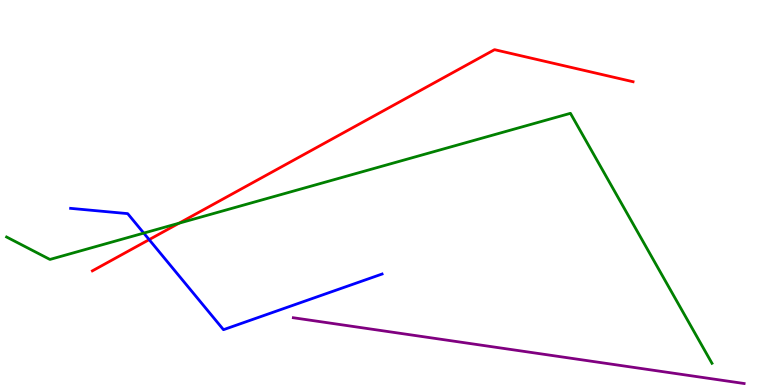[{'lines': ['blue', 'red'], 'intersections': [{'x': 1.92, 'y': 3.78}]}, {'lines': ['green', 'red'], 'intersections': [{'x': 2.31, 'y': 4.2}]}, {'lines': ['purple', 'red'], 'intersections': []}, {'lines': ['blue', 'green'], 'intersections': [{'x': 1.85, 'y': 3.95}]}, {'lines': ['blue', 'purple'], 'intersections': []}, {'lines': ['green', 'purple'], 'intersections': []}]